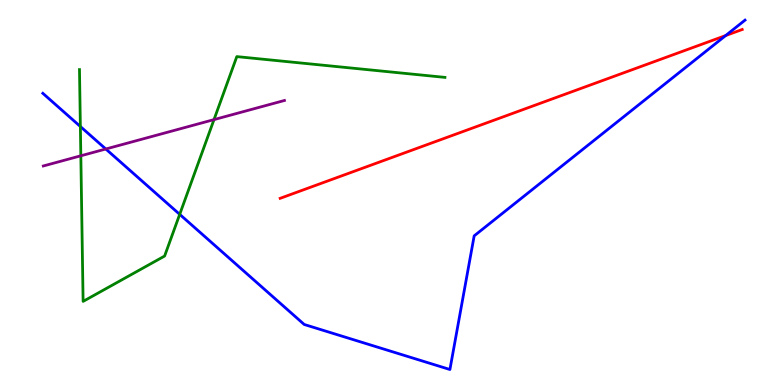[{'lines': ['blue', 'red'], 'intersections': [{'x': 9.36, 'y': 9.08}]}, {'lines': ['green', 'red'], 'intersections': []}, {'lines': ['purple', 'red'], 'intersections': []}, {'lines': ['blue', 'green'], 'intersections': [{'x': 1.04, 'y': 6.71}, {'x': 2.32, 'y': 4.43}]}, {'lines': ['blue', 'purple'], 'intersections': [{'x': 1.37, 'y': 6.13}]}, {'lines': ['green', 'purple'], 'intersections': [{'x': 1.04, 'y': 5.95}, {'x': 2.76, 'y': 6.89}]}]